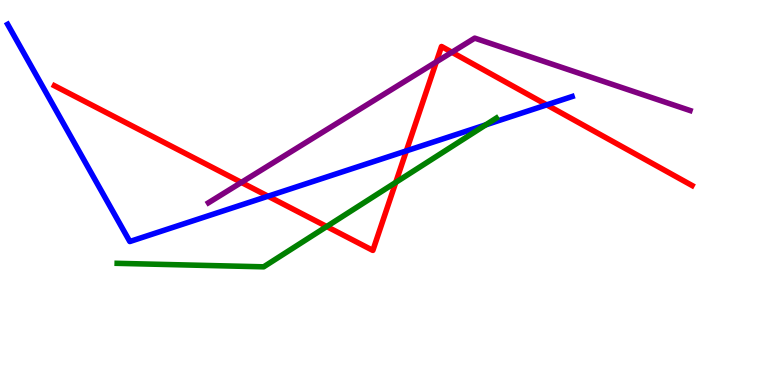[{'lines': ['blue', 'red'], 'intersections': [{'x': 3.46, 'y': 4.9}, {'x': 5.24, 'y': 6.08}, {'x': 7.05, 'y': 7.28}]}, {'lines': ['green', 'red'], 'intersections': [{'x': 4.22, 'y': 4.12}, {'x': 5.11, 'y': 5.26}]}, {'lines': ['purple', 'red'], 'intersections': [{'x': 3.11, 'y': 5.26}, {'x': 5.63, 'y': 8.39}, {'x': 5.83, 'y': 8.64}]}, {'lines': ['blue', 'green'], 'intersections': [{'x': 6.27, 'y': 6.76}]}, {'lines': ['blue', 'purple'], 'intersections': []}, {'lines': ['green', 'purple'], 'intersections': []}]